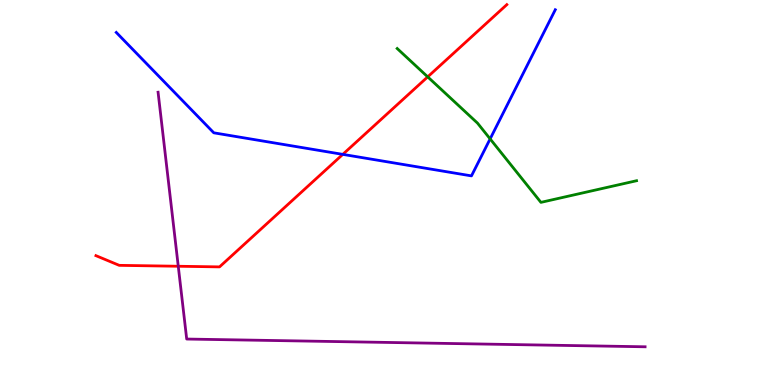[{'lines': ['blue', 'red'], 'intersections': [{'x': 4.42, 'y': 5.99}]}, {'lines': ['green', 'red'], 'intersections': [{'x': 5.52, 'y': 8.0}]}, {'lines': ['purple', 'red'], 'intersections': [{'x': 2.3, 'y': 3.08}]}, {'lines': ['blue', 'green'], 'intersections': [{'x': 6.32, 'y': 6.39}]}, {'lines': ['blue', 'purple'], 'intersections': []}, {'lines': ['green', 'purple'], 'intersections': []}]